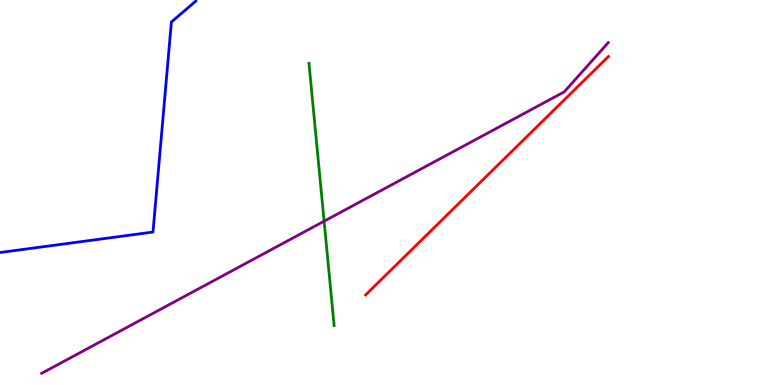[{'lines': ['blue', 'red'], 'intersections': []}, {'lines': ['green', 'red'], 'intersections': []}, {'lines': ['purple', 'red'], 'intersections': []}, {'lines': ['blue', 'green'], 'intersections': []}, {'lines': ['blue', 'purple'], 'intersections': []}, {'lines': ['green', 'purple'], 'intersections': [{'x': 4.18, 'y': 4.25}]}]